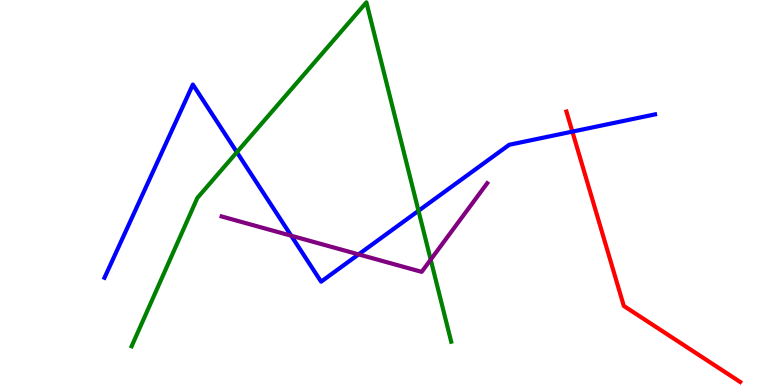[{'lines': ['blue', 'red'], 'intersections': [{'x': 7.39, 'y': 6.58}]}, {'lines': ['green', 'red'], 'intersections': []}, {'lines': ['purple', 'red'], 'intersections': []}, {'lines': ['blue', 'green'], 'intersections': [{'x': 3.06, 'y': 6.05}, {'x': 5.4, 'y': 4.52}]}, {'lines': ['blue', 'purple'], 'intersections': [{'x': 3.76, 'y': 3.88}, {'x': 4.63, 'y': 3.39}]}, {'lines': ['green', 'purple'], 'intersections': [{'x': 5.56, 'y': 3.26}]}]